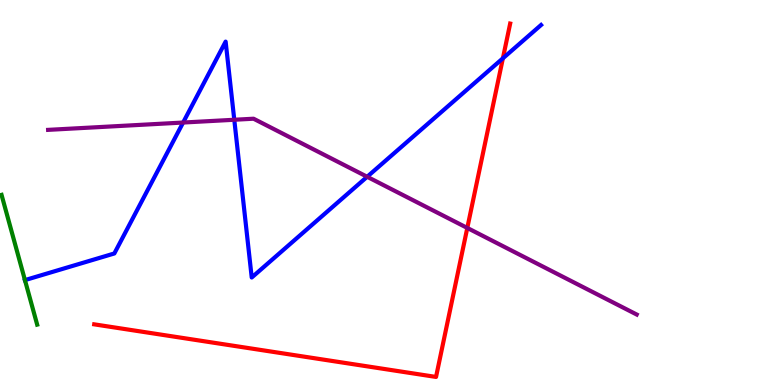[{'lines': ['blue', 'red'], 'intersections': [{'x': 6.49, 'y': 8.49}]}, {'lines': ['green', 'red'], 'intersections': []}, {'lines': ['purple', 'red'], 'intersections': [{'x': 6.03, 'y': 4.08}]}, {'lines': ['blue', 'green'], 'intersections': [{'x': 0.322, 'y': 2.72}]}, {'lines': ['blue', 'purple'], 'intersections': [{'x': 2.36, 'y': 6.82}, {'x': 3.02, 'y': 6.89}, {'x': 4.74, 'y': 5.41}]}, {'lines': ['green', 'purple'], 'intersections': []}]